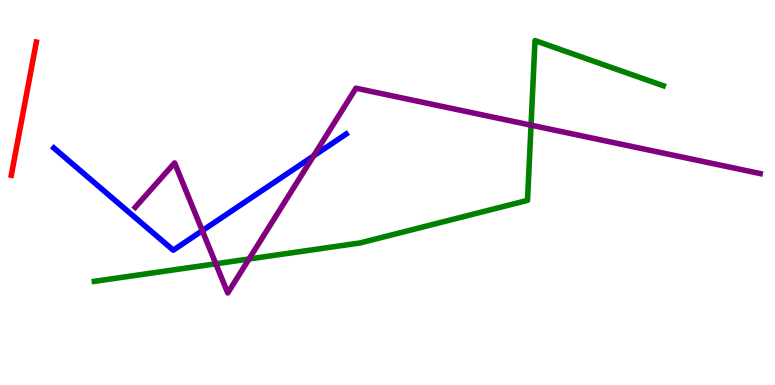[{'lines': ['blue', 'red'], 'intersections': []}, {'lines': ['green', 'red'], 'intersections': []}, {'lines': ['purple', 'red'], 'intersections': []}, {'lines': ['blue', 'green'], 'intersections': []}, {'lines': ['blue', 'purple'], 'intersections': [{'x': 2.61, 'y': 4.01}, {'x': 4.05, 'y': 5.95}]}, {'lines': ['green', 'purple'], 'intersections': [{'x': 2.78, 'y': 3.15}, {'x': 3.21, 'y': 3.27}, {'x': 6.85, 'y': 6.75}]}]